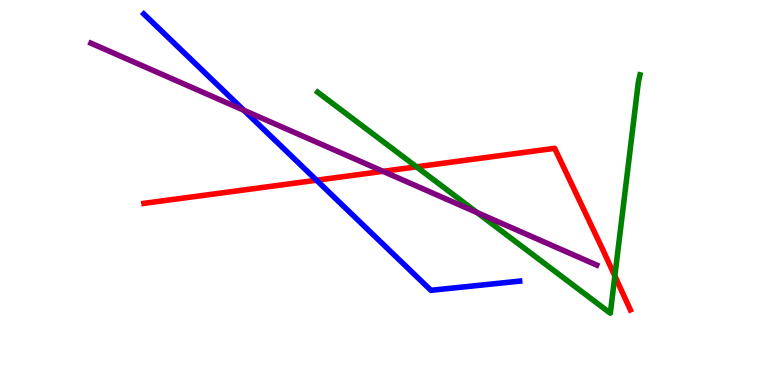[{'lines': ['blue', 'red'], 'intersections': [{'x': 4.08, 'y': 5.32}]}, {'lines': ['green', 'red'], 'intersections': [{'x': 5.37, 'y': 5.67}, {'x': 7.93, 'y': 2.83}]}, {'lines': ['purple', 'red'], 'intersections': [{'x': 4.94, 'y': 5.55}]}, {'lines': ['blue', 'green'], 'intersections': []}, {'lines': ['blue', 'purple'], 'intersections': [{'x': 3.15, 'y': 7.14}]}, {'lines': ['green', 'purple'], 'intersections': [{'x': 6.16, 'y': 4.48}]}]